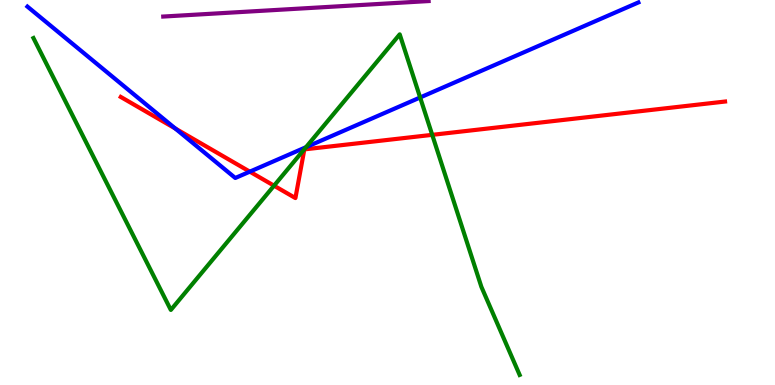[{'lines': ['blue', 'red'], 'intersections': [{'x': 2.26, 'y': 6.66}, {'x': 3.22, 'y': 5.54}]}, {'lines': ['green', 'red'], 'intersections': [{'x': 3.54, 'y': 5.18}, {'x': 5.58, 'y': 6.5}]}, {'lines': ['purple', 'red'], 'intersections': []}, {'lines': ['blue', 'green'], 'intersections': [{'x': 3.95, 'y': 6.18}, {'x': 5.42, 'y': 7.47}]}, {'lines': ['blue', 'purple'], 'intersections': []}, {'lines': ['green', 'purple'], 'intersections': []}]